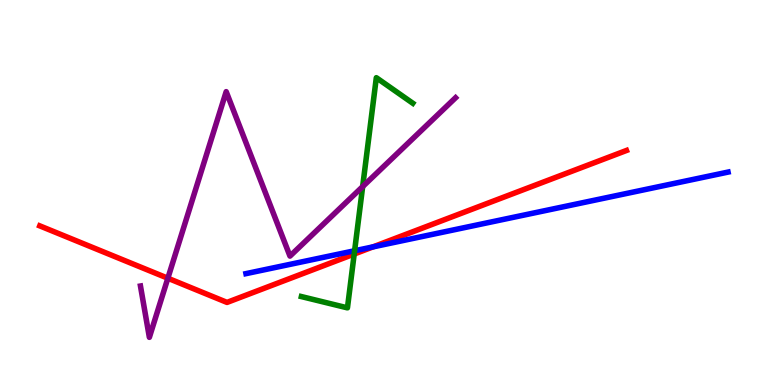[{'lines': ['blue', 'red'], 'intersections': [{'x': 4.81, 'y': 3.59}]}, {'lines': ['green', 'red'], 'intersections': [{'x': 4.57, 'y': 3.4}]}, {'lines': ['purple', 'red'], 'intersections': [{'x': 2.17, 'y': 2.77}]}, {'lines': ['blue', 'green'], 'intersections': [{'x': 4.58, 'y': 3.49}]}, {'lines': ['blue', 'purple'], 'intersections': []}, {'lines': ['green', 'purple'], 'intersections': [{'x': 4.68, 'y': 5.15}]}]